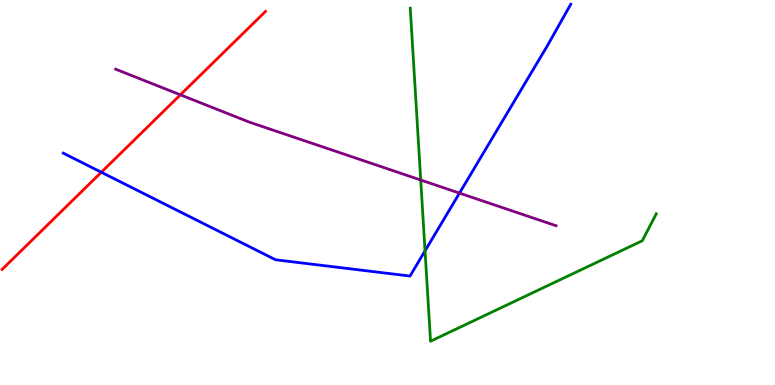[{'lines': ['blue', 'red'], 'intersections': [{'x': 1.31, 'y': 5.53}]}, {'lines': ['green', 'red'], 'intersections': []}, {'lines': ['purple', 'red'], 'intersections': [{'x': 2.33, 'y': 7.54}]}, {'lines': ['blue', 'green'], 'intersections': [{'x': 5.48, 'y': 3.48}]}, {'lines': ['blue', 'purple'], 'intersections': [{'x': 5.93, 'y': 4.98}]}, {'lines': ['green', 'purple'], 'intersections': [{'x': 5.43, 'y': 5.32}]}]